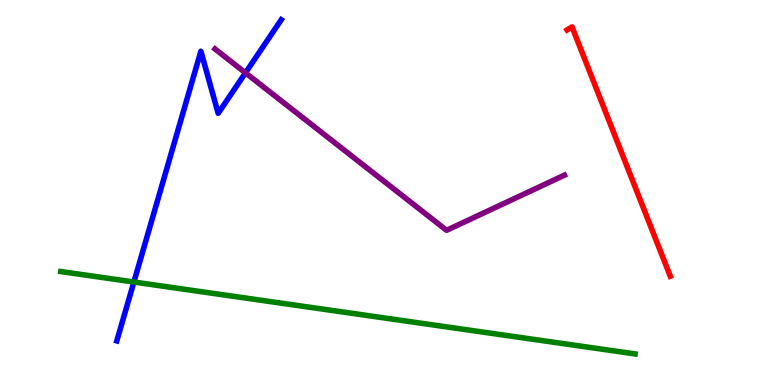[{'lines': ['blue', 'red'], 'intersections': []}, {'lines': ['green', 'red'], 'intersections': []}, {'lines': ['purple', 'red'], 'intersections': []}, {'lines': ['blue', 'green'], 'intersections': [{'x': 1.73, 'y': 2.67}]}, {'lines': ['blue', 'purple'], 'intersections': [{'x': 3.17, 'y': 8.11}]}, {'lines': ['green', 'purple'], 'intersections': []}]